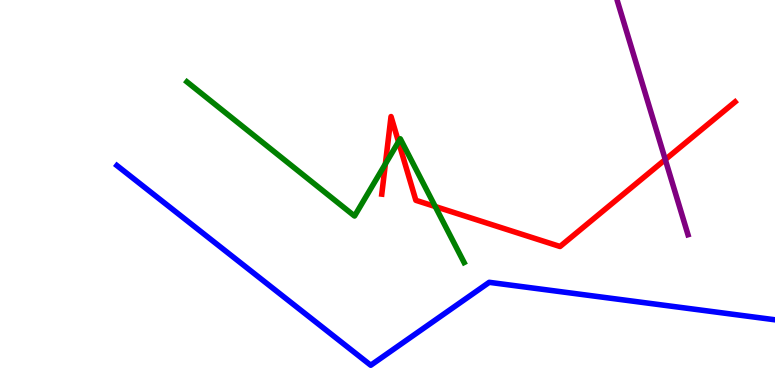[{'lines': ['blue', 'red'], 'intersections': []}, {'lines': ['green', 'red'], 'intersections': [{'x': 4.97, 'y': 5.74}, {'x': 5.14, 'y': 6.32}, {'x': 5.62, 'y': 4.64}]}, {'lines': ['purple', 'red'], 'intersections': [{'x': 8.58, 'y': 5.86}]}, {'lines': ['blue', 'green'], 'intersections': []}, {'lines': ['blue', 'purple'], 'intersections': []}, {'lines': ['green', 'purple'], 'intersections': []}]